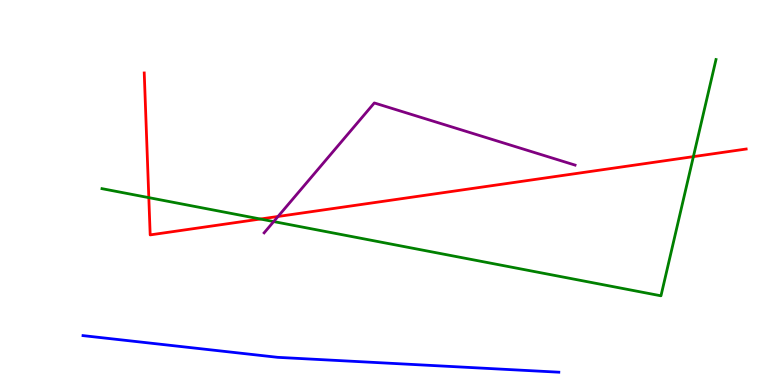[{'lines': ['blue', 'red'], 'intersections': []}, {'lines': ['green', 'red'], 'intersections': [{'x': 1.92, 'y': 4.87}, {'x': 3.36, 'y': 4.31}, {'x': 8.95, 'y': 5.93}]}, {'lines': ['purple', 'red'], 'intersections': [{'x': 3.59, 'y': 4.38}]}, {'lines': ['blue', 'green'], 'intersections': []}, {'lines': ['blue', 'purple'], 'intersections': []}, {'lines': ['green', 'purple'], 'intersections': [{'x': 3.53, 'y': 4.24}]}]